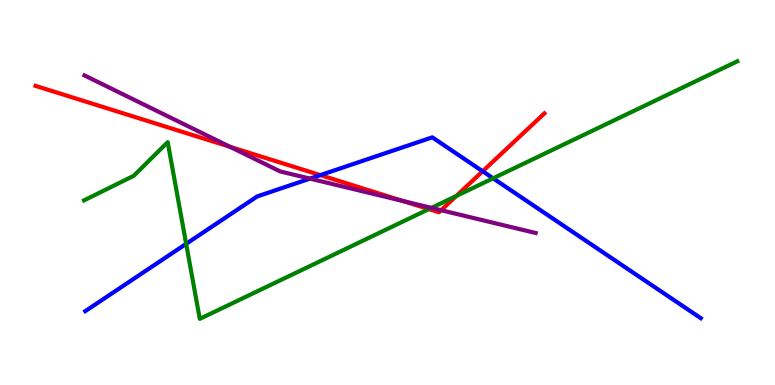[{'lines': ['blue', 'red'], 'intersections': [{'x': 4.13, 'y': 5.45}, {'x': 6.23, 'y': 5.55}]}, {'lines': ['green', 'red'], 'intersections': [{'x': 5.53, 'y': 4.57}, {'x': 5.89, 'y': 4.91}]}, {'lines': ['purple', 'red'], 'intersections': [{'x': 2.97, 'y': 6.19}, {'x': 5.2, 'y': 4.78}, {'x': 5.69, 'y': 4.54}]}, {'lines': ['blue', 'green'], 'intersections': [{'x': 2.4, 'y': 3.67}, {'x': 6.36, 'y': 5.37}]}, {'lines': ['blue', 'purple'], 'intersections': [{'x': 4.0, 'y': 5.36}]}, {'lines': ['green', 'purple'], 'intersections': [{'x': 5.57, 'y': 4.6}]}]